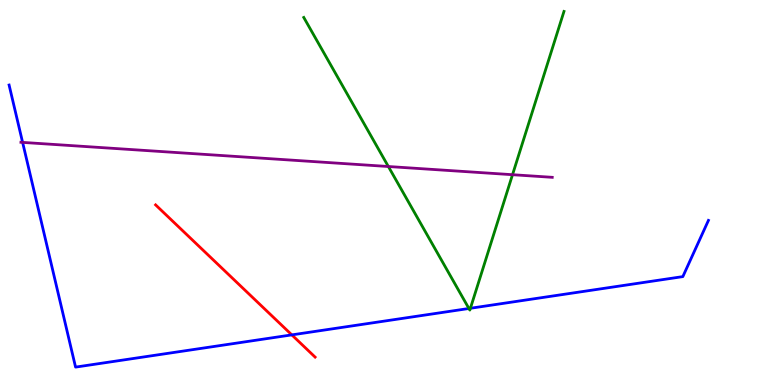[{'lines': ['blue', 'red'], 'intersections': [{'x': 3.77, 'y': 1.3}]}, {'lines': ['green', 'red'], 'intersections': []}, {'lines': ['purple', 'red'], 'intersections': []}, {'lines': ['blue', 'green'], 'intersections': [{'x': 6.05, 'y': 1.99}, {'x': 6.07, 'y': 1.99}]}, {'lines': ['blue', 'purple'], 'intersections': [{'x': 0.292, 'y': 6.3}]}, {'lines': ['green', 'purple'], 'intersections': [{'x': 5.01, 'y': 5.67}, {'x': 6.61, 'y': 5.46}]}]